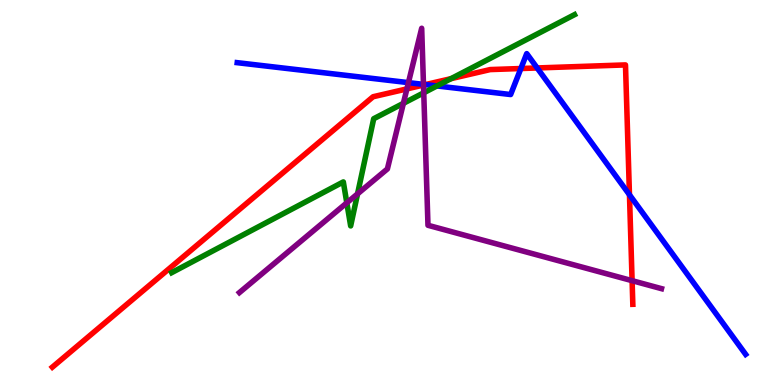[{'lines': ['blue', 'red'], 'intersections': [{'x': 5.49, 'y': 7.8}, {'x': 6.72, 'y': 8.22}, {'x': 6.93, 'y': 8.23}, {'x': 8.12, 'y': 4.94}]}, {'lines': ['green', 'red'], 'intersections': [{'x': 5.82, 'y': 7.96}]}, {'lines': ['purple', 'red'], 'intersections': [{'x': 5.25, 'y': 7.69}, {'x': 5.46, 'y': 7.79}, {'x': 8.16, 'y': 2.71}]}, {'lines': ['blue', 'green'], 'intersections': [{'x': 5.64, 'y': 7.77}]}, {'lines': ['blue', 'purple'], 'intersections': [{'x': 5.27, 'y': 7.85}, {'x': 5.46, 'y': 7.81}]}, {'lines': ['green', 'purple'], 'intersections': [{'x': 4.47, 'y': 4.73}, {'x': 4.61, 'y': 4.96}, {'x': 5.2, 'y': 7.32}, {'x': 5.47, 'y': 7.59}]}]